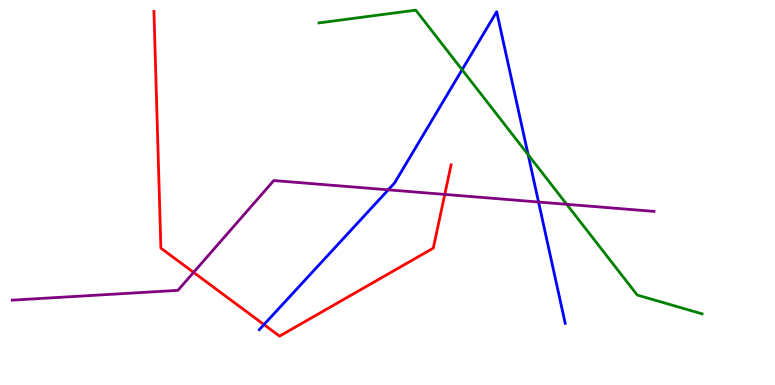[{'lines': ['blue', 'red'], 'intersections': [{'x': 3.41, 'y': 1.57}]}, {'lines': ['green', 'red'], 'intersections': []}, {'lines': ['purple', 'red'], 'intersections': [{'x': 2.5, 'y': 2.93}, {'x': 5.74, 'y': 4.95}]}, {'lines': ['blue', 'green'], 'intersections': [{'x': 5.96, 'y': 8.19}, {'x': 6.81, 'y': 5.98}]}, {'lines': ['blue', 'purple'], 'intersections': [{'x': 5.01, 'y': 5.07}, {'x': 6.95, 'y': 4.75}]}, {'lines': ['green', 'purple'], 'intersections': [{'x': 7.31, 'y': 4.69}]}]